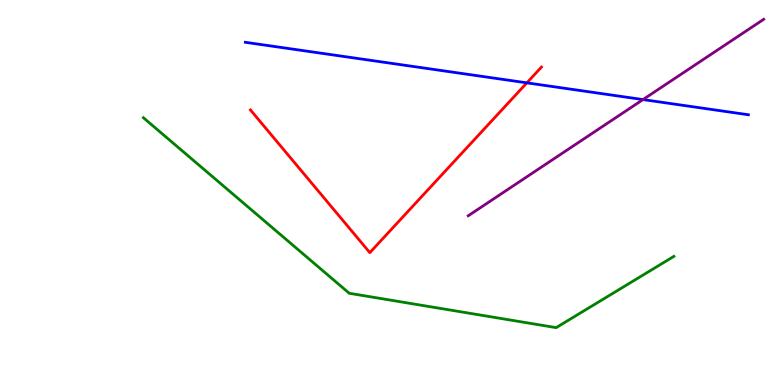[{'lines': ['blue', 'red'], 'intersections': [{'x': 6.8, 'y': 7.85}]}, {'lines': ['green', 'red'], 'intersections': []}, {'lines': ['purple', 'red'], 'intersections': []}, {'lines': ['blue', 'green'], 'intersections': []}, {'lines': ['blue', 'purple'], 'intersections': [{'x': 8.3, 'y': 7.41}]}, {'lines': ['green', 'purple'], 'intersections': []}]